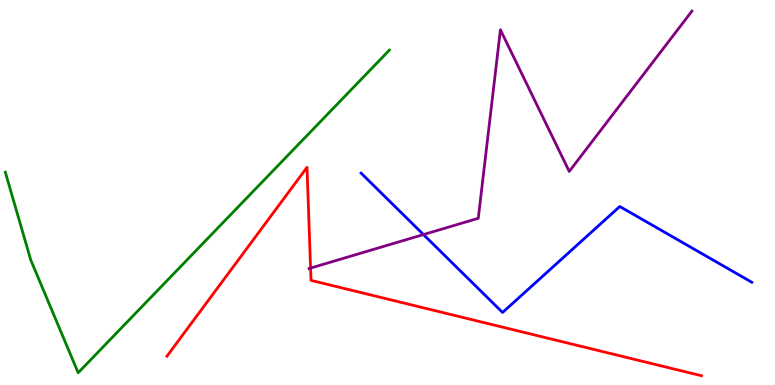[{'lines': ['blue', 'red'], 'intersections': []}, {'lines': ['green', 'red'], 'intersections': []}, {'lines': ['purple', 'red'], 'intersections': [{'x': 4.01, 'y': 3.04}]}, {'lines': ['blue', 'green'], 'intersections': []}, {'lines': ['blue', 'purple'], 'intersections': [{'x': 5.46, 'y': 3.91}]}, {'lines': ['green', 'purple'], 'intersections': []}]